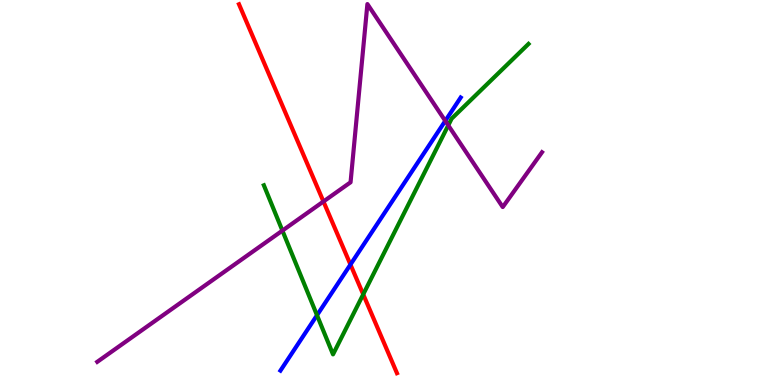[{'lines': ['blue', 'red'], 'intersections': [{'x': 4.52, 'y': 3.13}]}, {'lines': ['green', 'red'], 'intersections': [{'x': 4.69, 'y': 2.35}]}, {'lines': ['purple', 'red'], 'intersections': [{'x': 4.17, 'y': 4.77}]}, {'lines': ['blue', 'green'], 'intersections': [{'x': 4.09, 'y': 1.81}]}, {'lines': ['blue', 'purple'], 'intersections': [{'x': 5.75, 'y': 6.86}]}, {'lines': ['green', 'purple'], 'intersections': [{'x': 3.64, 'y': 4.01}, {'x': 5.78, 'y': 6.74}]}]